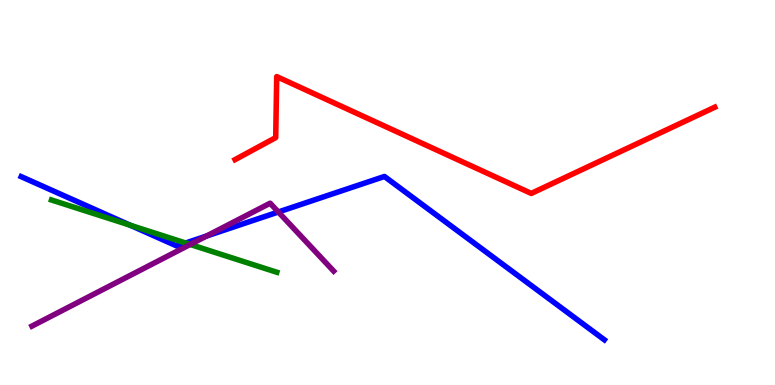[{'lines': ['blue', 'red'], 'intersections': []}, {'lines': ['green', 'red'], 'intersections': []}, {'lines': ['purple', 'red'], 'intersections': []}, {'lines': ['blue', 'green'], 'intersections': [{'x': 1.68, 'y': 4.15}, {'x': 2.4, 'y': 3.69}]}, {'lines': ['blue', 'purple'], 'intersections': [{'x': 2.66, 'y': 3.87}, {'x': 3.59, 'y': 4.49}]}, {'lines': ['green', 'purple'], 'intersections': [{'x': 2.45, 'y': 3.65}]}]